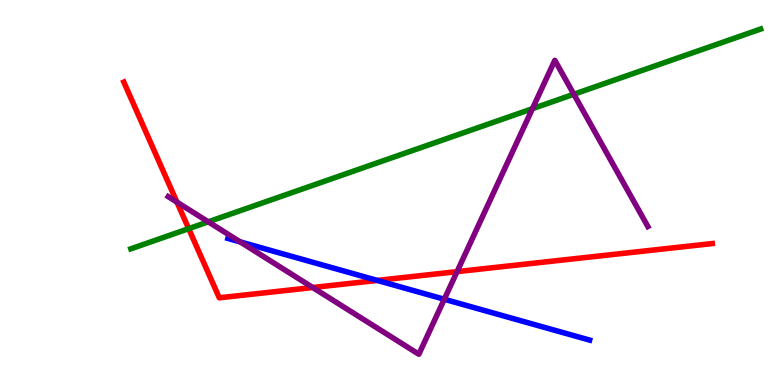[{'lines': ['blue', 'red'], 'intersections': [{'x': 4.87, 'y': 2.72}]}, {'lines': ['green', 'red'], 'intersections': [{'x': 2.43, 'y': 4.06}]}, {'lines': ['purple', 'red'], 'intersections': [{'x': 2.28, 'y': 4.75}, {'x': 4.04, 'y': 2.53}, {'x': 5.9, 'y': 2.94}]}, {'lines': ['blue', 'green'], 'intersections': []}, {'lines': ['blue', 'purple'], 'intersections': [{'x': 3.1, 'y': 3.72}, {'x': 5.73, 'y': 2.23}]}, {'lines': ['green', 'purple'], 'intersections': [{'x': 2.69, 'y': 4.24}, {'x': 6.87, 'y': 7.18}, {'x': 7.4, 'y': 7.55}]}]